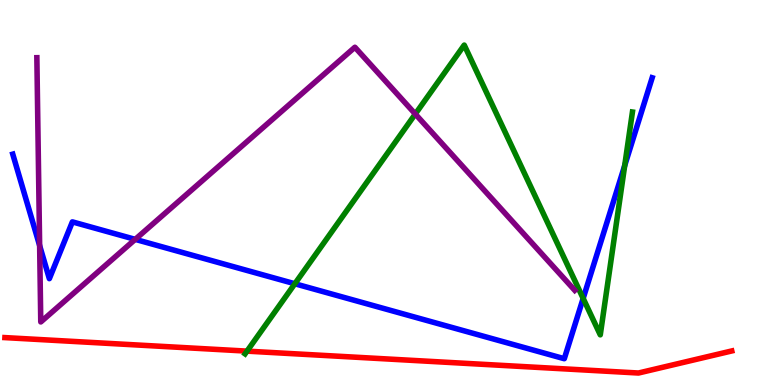[{'lines': ['blue', 'red'], 'intersections': []}, {'lines': ['green', 'red'], 'intersections': [{'x': 3.19, 'y': 0.88}]}, {'lines': ['purple', 'red'], 'intersections': []}, {'lines': ['blue', 'green'], 'intersections': [{'x': 3.8, 'y': 2.63}, {'x': 7.52, 'y': 2.25}, {'x': 8.06, 'y': 5.7}]}, {'lines': ['blue', 'purple'], 'intersections': [{'x': 0.511, 'y': 3.62}, {'x': 1.74, 'y': 3.78}]}, {'lines': ['green', 'purple'], 'intersections': [{'x': 5.36, 'y': 7.04}]}]